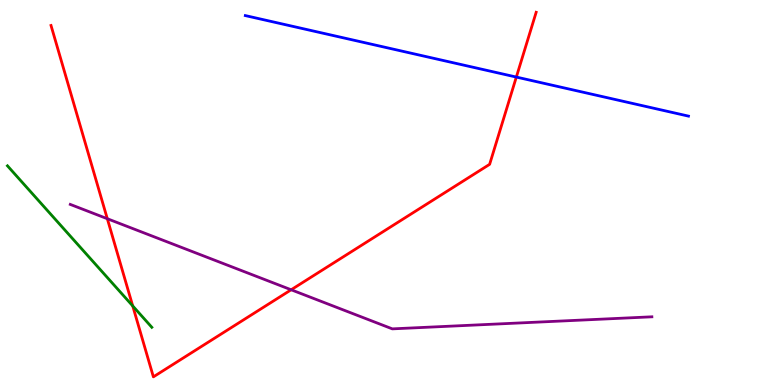[{'lines': ['blue', 'red'], 'intersections': [{'x': 6.66, 'y': 8.0}]}, {'lines': ['green', 'red'], 'intersections': [{'x': 1.71, 'y': 2.05}]}, {'lines': ['purple', 'red'], 'intersections': [{'x': 1.38, 'y': 4.32}, {'x': 3.76, 'y': 2.47}]}, {'lines': ['blue', 'green'], 'intersections': []}, {'lines': ['blue', 'purple'], 'intersections': []}, {'lines': ['green', 'purple'], 'intersections': []}]